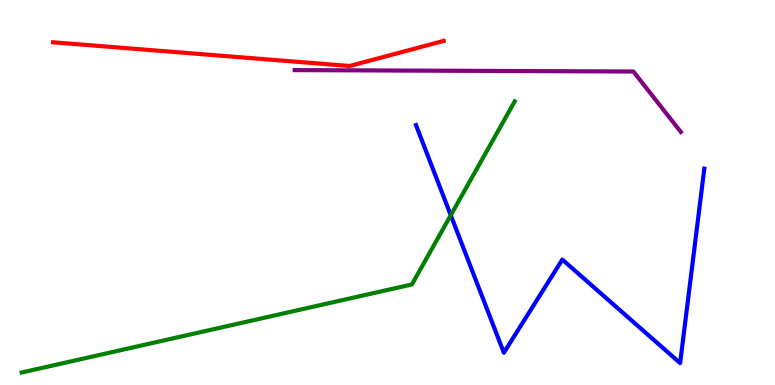[{'lines': ['blue', 'red'], 'intersections': []}, {'lines': ['green', 'red'], 'intersections': []}, {'lines': ['purple', 'red'], 'intersections': []}, {'lines': ['blue', 'green'], 'intersections': [{'x': 5.82, 'y': 4.41}]}, {'lines': ['blue', 'purple'], 'intersections': []}, {'lines': ['green', 'purple'], 'intersections': []}]